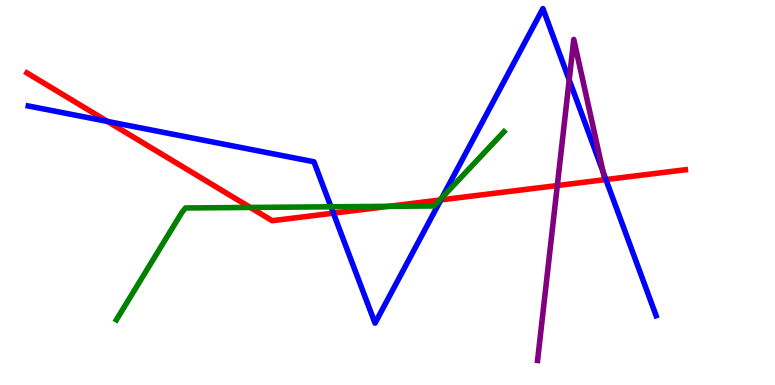[{'lines': ['blue', 'red'], 'intersections': [{'x': 1.39, 'y': 6.85}, {'x': 4.3, 'y': 4.46}, {'x': 5.69, 'y': 4.81}, {'x': 7.82, 'y': 5.34}]}, {'lines': ['green', 'red'], 'intersections': [{'x': 3.23, 'y': 4.61}, {'x': 5.02, 'y': 4.64}, {'x': 5.67, 'y': 4.8}]}, {'lines': ['purple', 'red'], 'intersections': [{'x': 7.19, 'y': 5.18}]}, {'lines': ['blue', 'green'], 'intersections': [{'x': 4.27, 'y': 4.63}, {'x': 5.7, 'y': 4.87}]}, {'lines': ['blue', 'purple'], 'intersections': [{'x': 7.34, 'y': 7.92}, {'x': 7.78, 'y': 5.54}]}, {'lines': ['green', 'purple'], 'intersections': []}]